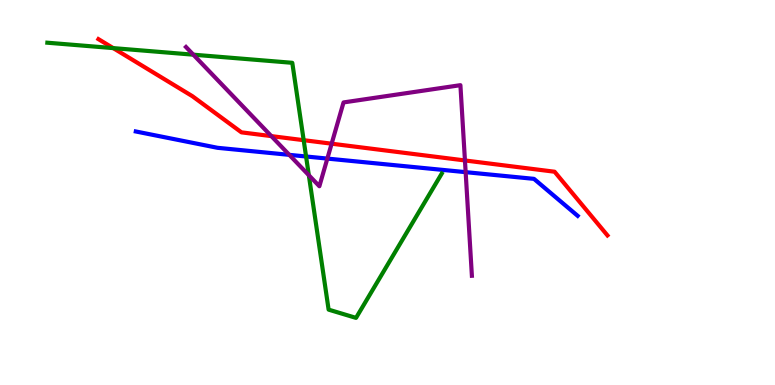[{'lines': ['blue', 'red'], 'intersections': []}, {'lines': ['green', 'red'], 'intersections': [{'x': 1.46, 'y': 8.75}, {'x': 3.92, 'y': 6.36}]}, {'lines': ['purple', 'red'], 'intersections': [{'x': 3.5, 'y': 6.46}, {'x': 4.28, 'y': 6.27}, {'x': 6.0, 'y': 5.83}]}, {'lines': ['blue', 'green'], 'intersections': [{'x': 3.95, 'y': 5.94}]}, {'lines': ['blue', 'purple'], 'intersections': [{'x': 3.73, 'y': 5.98}, {'x': 4.22, 'y': 5.88}, {'x': 6.01, 'y': 5.53}]}, {'lines': ['green', 'purple'], 'intersections': [{'x': 2.49, 'y': 8.58}, {'x': 3.98, 'y': 5.45}]}]